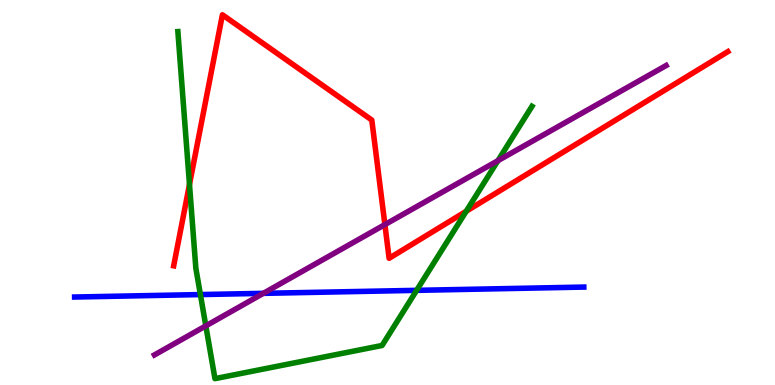[{'lines': ['blue', 'red'], 'intersections': []}, {'lines': ['green', 'red'], 'intersections': [{'x': 2.44, 'y': 5.21}, {'x': 6.02, 'y': 4.51}]}, {'lines': ['purple', 'red'], 'intersections': [{'x': 4.97, 'y': 4.17}]}, {'lines': ['blue', 'green'], 'intersections': [{'x': 2.59, 'y': 2.35}, {'x': 5.38, 'y': 2.46}]}, {'lines': ['blue', 'purple'], 'intersections': [{'x': 3.4, 'y': 2.38}]}, {'lines': ['green', 'purple'], 'intersections': [{'x': 2.66, 'y': 1.54}, {'x': 6.42, 'y': 5.83}]}]